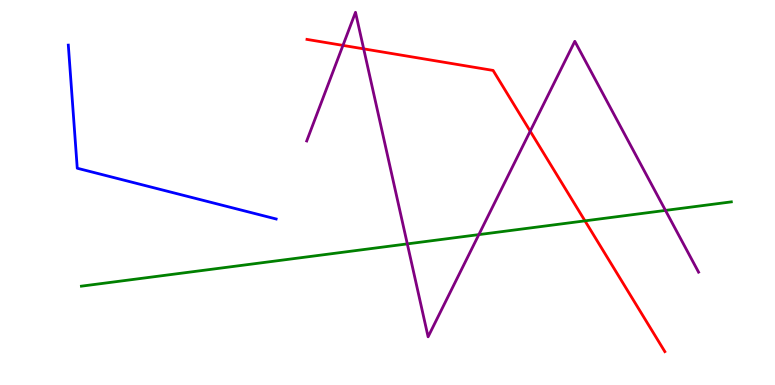[{'lines': ['blue', 'red'], 'intersections': []}, {'lines': ['green', 'red'], 'intersections': [{'x': 7.55, 'y': 4.26}]}, {'lines': ['purple', 'red'], 'intersections': [{'x': 4.43, 'y': 8.82}, {'x': 4.69, 'y': 8.73}, {'x': 6.84, 'y': 6.59}]}, {'lines': ['blue', 'green'], 'intersections': []}, {'lines': ['blue', 'purple'], 'intersections': []}, {'lines': ['green', 'purple'], 'intersections': [{'x': 5.26, 'y': 3.67}, {'x': 6.18, 'y': 3.91}, {'x': 8.59, 'y': 4.53}]}]